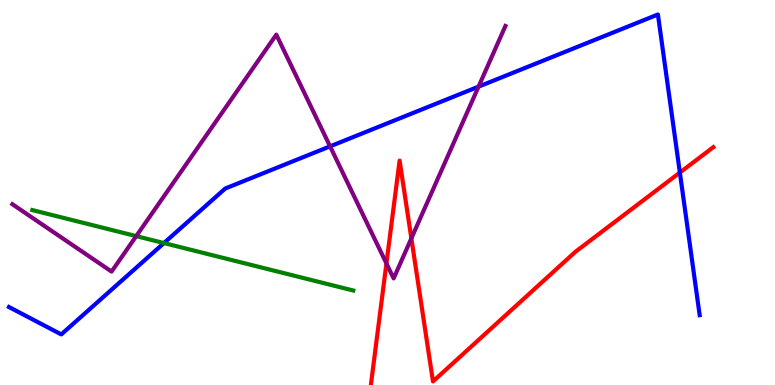[{'lines': ['blue', 'red'], 'intersections': [{'x': 8.77, 'y': 5.52}]}, {'lines': ['green', 'red'], 'intersections': []}, {'lines': ['purple', 'red'], 'intersections': [{'x': 4.99, 'y': 3.16}, {'x': 5.31, 'y': 3.81}]}, {'lines': ['blue', 'green'], 'intersections': [{'x': 2.12, 'y': 3.69}]}, {'lines': ['blue', 'purple'], 'intersections': [{'x': 4.26, 'y': 6.2}, {'x': 6.17, 'y': 7.75}]}, {'lines': ['green', 'purple'], 'intersections': [{'x': 1.76, 'y': 3.87}]}]